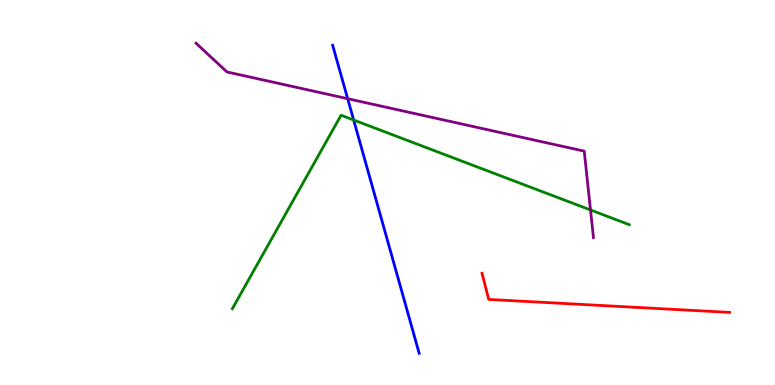[{'lines': ['blue', 'red'], 'intersections': []}, {'lines': ['green', 'red'], 'intersections': []}, {'lines': ['purple', 'red'], 'intersections': []}, {'lines': ['blue', 'green'], 'intersections': [{'x': 4.56, 'y': 6.88}]}, {'lines': ['blue', 'purple'], 'intersections': [{'x': 4.49, 'y': 7.44}]}, {'lines': ['green', 'purple'], 'intersections': [{'x': 7.62, 'y': 4.55}]}]